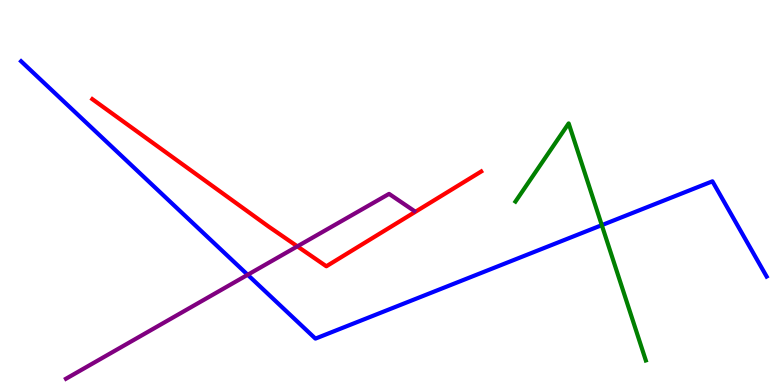[{'lines': ['blue', 'red'], 'intersections': []}, {'lines': ['green', 'red'], 'intersections': []}, {'lines': ['purple', 'red'], 'intersections': [{'x': 3.84, 'y': 3.6}]}, {'lines': ['blue', 'green'], 'intersections': [{'x': 7.77, 'y': 4.15}]}, {'lines': ['blue', 'purple'], 'intersections': [{'x': 3.2, 'y': 2.86}]}, {'lines': ['green', 'purple'], 'intersections': []}]